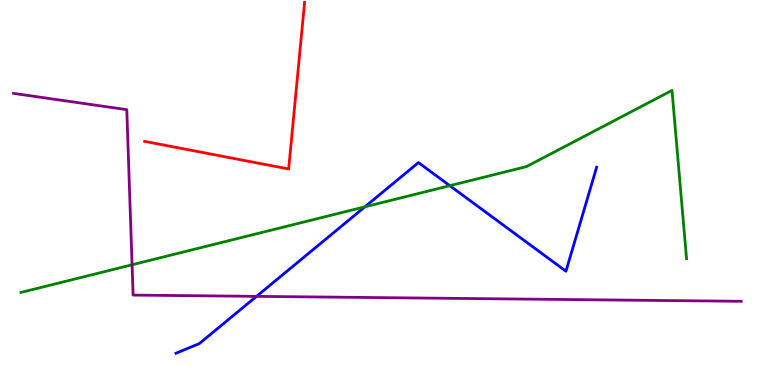[{'lines': ['blue', 'red'], 'intersections': []}, {'lines': ['green', 'red'], 'intersections': []}, {'lines': ['purple', 'red'], 'intersections': []}, {'lines': ['blue', 'green'], 'intersections': [{'x': 4.71, 'y': 4.63}, {'x': 5.8, 'y': 5.18}]}, {'lines': ['blue', 'purple'], 'intersections': [{'x': 3.31, 'y': 2.3}]}, {'lines': ['green', 'purple'], 'intersections': [{'x': 1.7, 'y': 3.12}]}]